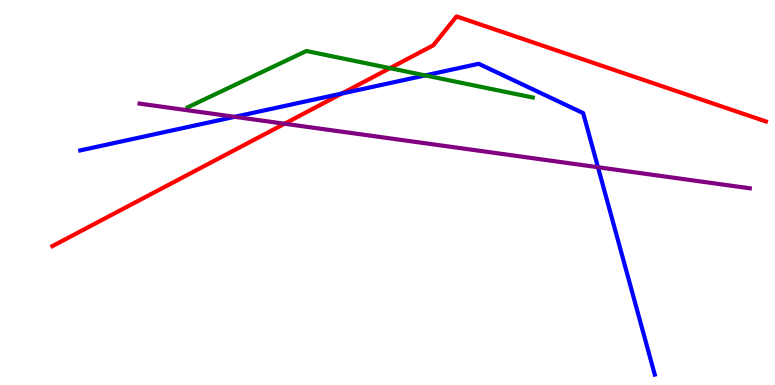[{'lines': ['blue', 'red'], 'intersections': [{'x': 4.41, 'y': 7.57}]}, {'lines': ['green', 'red'], 'intersections': [{'x': 5.03, 'y': 8.23}]}, {'lines': ['purple', 'red'], 'intersections': [{'x': 3.67, 'y': 6.79}]}, {'lines': ['blue', 'green'], 'intersections': [{'x': 5.49, 'y': 8.04}]}, {'lines': ['blue', 'purple'], 'intersections': [{'x': 3.03, 'y': 6.97}, {'x': 7.72, 'y': 5.66}]}, {'lines': ['green', 'purple'], 'intersections': []}]